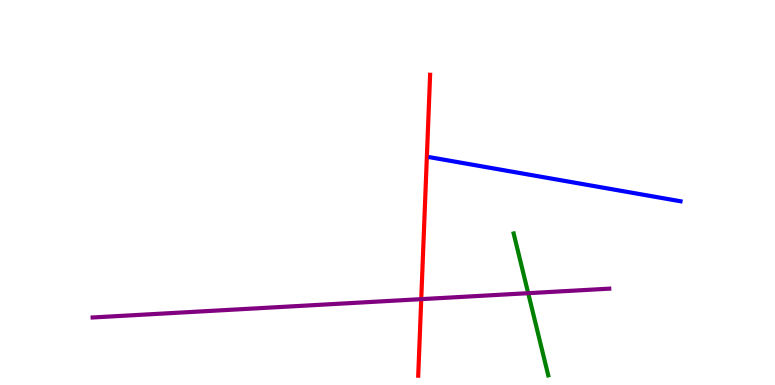[{'lines': ['blue', 'red'], 'intersections': []}, {'lines': ['green', 'red'], 'intersections': []}, {'lines': ['purple', 'red'], 'intersections': [{'x': 5.44, 'y': 2.23}]}, {'lines': ['blue', 'green'], 'intersections': []}, {'lines': ['blue', 'purple'], 'intersections': []}, {'lines': ['green', 'purple'], 'intersections': [{'x': 6.82, 'y': 2.38}]}]